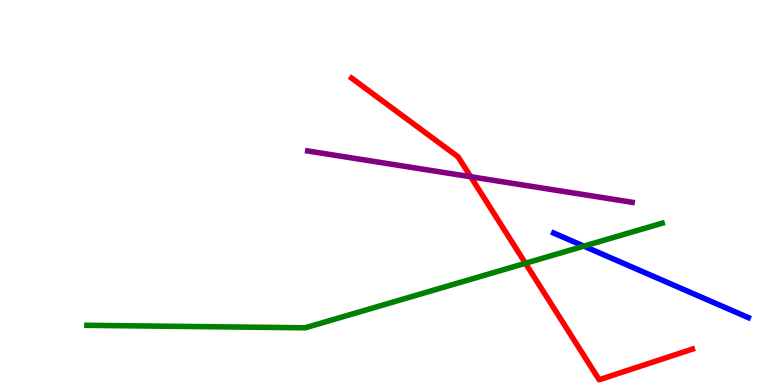[{'lines': ['blue', 'red'], 'intersections': []}, {'lines': ['green', 'red'], 'intersections': [{'x': 6.78, 'y': 3.16}]}, {'lines': ['purple', 'red'], 'intersections': [{'x': 6.07, 'y': 5.41}]}, {'lines': ['blue', 'green'], 'intersections': [{'x': 7.53, 'y': 3.61}]}, {'lines': ['blue', 'purple'], 'intersections': []}, {'lines': ['green', 'purple'], 'intersections': []}]